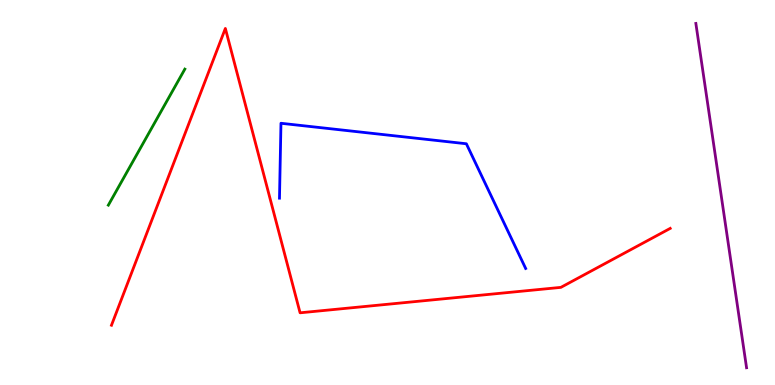[{'lines': ['blue', 'red'], 'intersections': []}, {'lines': ['green', 'red'], 'intersections': []}, {'lines': ['purple', 'red'], 'intersections': []}, {'lines': ['blue', 'green'], 'intersections': []}, {'lines': ['blue', 'purple'], 'intersections': []}, {'lines': ['green', 'purple'], 'intersections': []}]